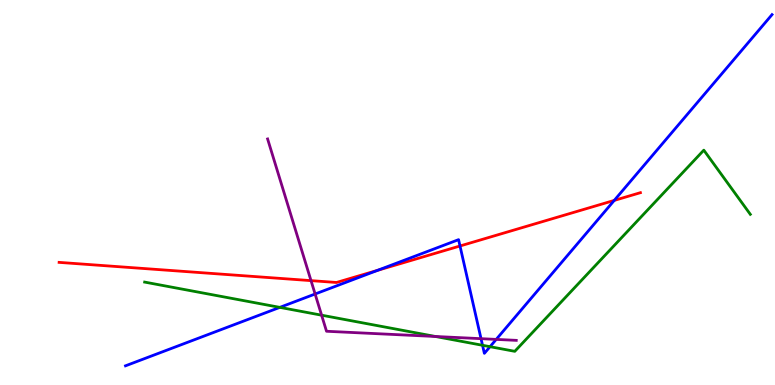[{'lines': ['blue', 'red'], 'intersections': [{'x': 4.87, 'y': 2.98}, {'x': 5.94, 'y': 3.61}, {'x': 7.93, 'y': 4.79}]}, {'lines': ['green', 'red'], 'intersections': []}, {'lines': ['purple', 'red'], 'intersections': [{'x': 4.01, 'y': 2.71}]}, {'lines': ['blue', 'green'], 'intersections': [{'x': 3.61, 'y': 2.02}, {'x': 6.23, 'y': 1.03}, {'x': 6.32, 'y': 0.995}]}, {'lines': ['blue', 'purple'], 'intersections': [{'x': 4.07, 'y': 2.36}, {'x': 6.21, 'y': 1.2}, {'x': 6.4, 'y': 1.18}]}, {'lines': ['green', 'purple'], 'intersections': [{'x': 4.15, 'y': 1.81}, {'x': 5.62, 'y': 1.26}]}]